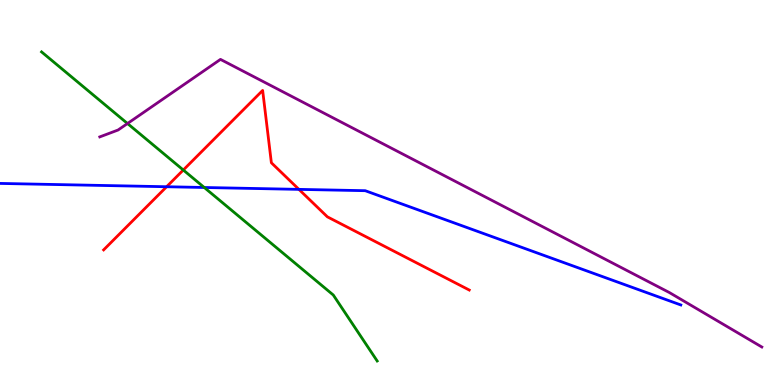[{'lines': ['blue', 'red'], 'intersections': [{'x': 2.15, 'y': 5.15}, {'x': 3.86, 'y': 5.08}]}, {'lines': ['green', 'red'], 'intersections': [{'x': 2.37, 'y': 5.58}]}, {'lines': ['purple', 'red'], 'intersections': []}, {'lines': ['blue', 'green'], 'intersections': [{'x': 2.64, 'y': 5.13}]}, {'lines': ['blue', 'purple'], 'intersections': []}, {'lines': ['green', 'purple'], 'intersections': [{'x': 1.65, 'y': 6.79}]}]